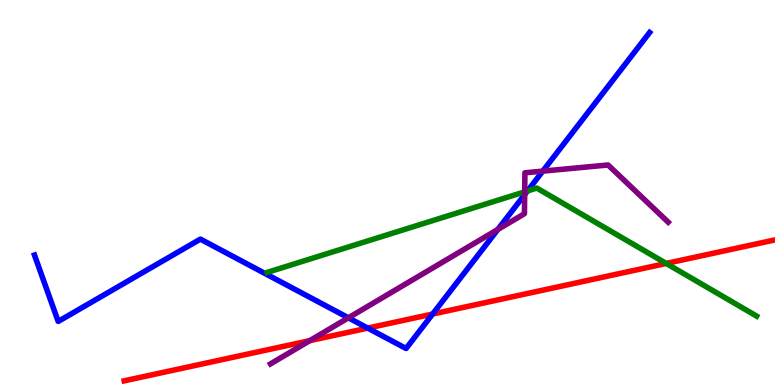[{'lines': ['blue', 'red'], 'intersections': [{'x': 4.75, 'y': 1.48}, {'x': 5.58, 'y': 1.84}]}, {'lines': ['green', 'red'], 'intersections': [{'x': 8.6, 'y': 3.16}]}, {'lines': ['purple', 'red'], 'intersections': [{'x': 4.0, 'y': 1.15}]}, {'lines': ['blue', 'green'], 'intersections': [{'x': 6.81, 'y': 5.04}]}, {'lines': ['blue', 'purple'], 'intersections': [{'x': 4.5, 'y': 1.75}, {'x': 6.42, 'y': 4.04}, {'x': 6.77, 'y': 4.94}, {'x': 7.0, 'y': 5.56}]}, {'lines': ['green', 'purple'], 'intersections': [{'x': 6.77, 'y': 5.02}]}]